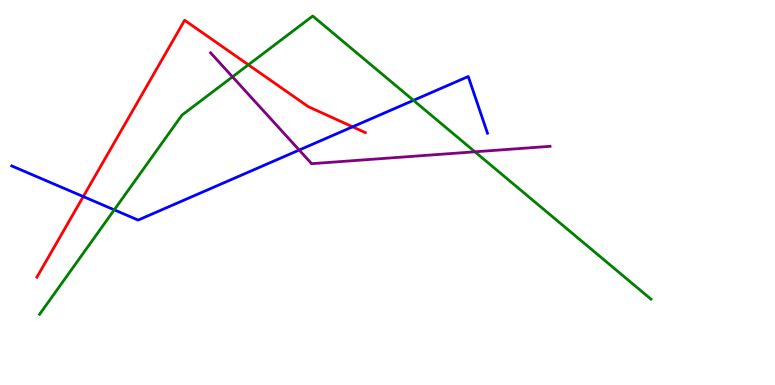[{'lines': ['blue', 'red'], 'intersections': [{'x': 1.07, 'y': 4.89}, {'x': 4.55, 'y': 6.71}]}, {'lines': ['green', 'red'], 'intersections': [{'x': 3.2, 'y': 8.32}]}, {'lines': ['purple', 'red'], 'intersections': []}, {'lines': ['blue', 'green'], 'intersections': [{'x': 1.47, 'y': 4.55}, {'x': 5.33, 'y': 7.39}]}, {'lines': ['blue', 'purple'], 'intersections': [{'x': 3.86, 'y': 6.1}]}, {'lines': ['green', 'purple'], 'intersections': [{'x': 3.0, 'y': 8.0}, {'x': 6.13, 'y': 6.06}]}]